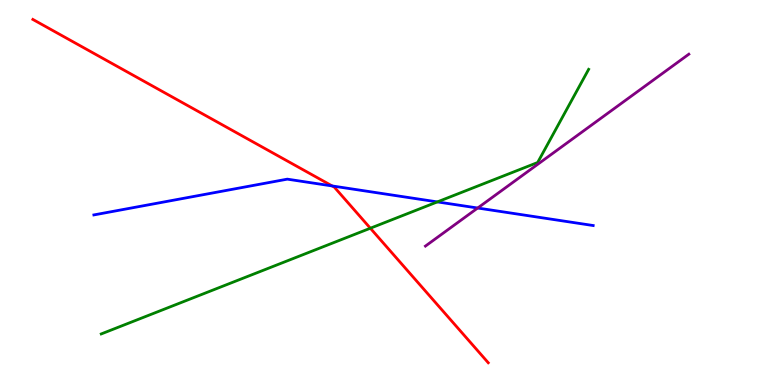[{'lines': ['blue', 'red'], 'intersections': [{'x': 4.29, 'y': 5.17}]}, {'lines': ['green', 'red'], 'intersections': [{'x': 4.78, 'y': 4.07}]}, {'lines': ['purple', 'red'], 'intersections': []}, {'lines': ['blue', 'green'], 'intersections': [{'x': 5.64, 'y': 4.76}]}, {'lines': ['blue', 'purple'], 'intersections': [{'x': 6.16, 'y': 4.6}]}, {'lines': ['green', 'purple'], 'intersections': []}]